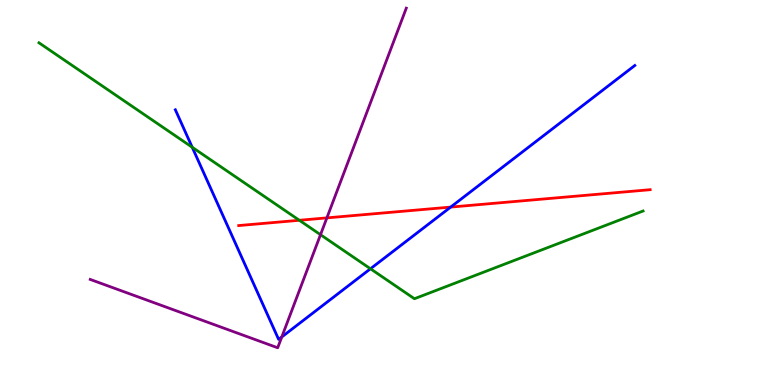[{'lines': ['blue', 'red'], 'intersections': [{'x': 5.82, 'y': 4.62}]}, {'lines': ['green', 'red'], 'intersections': [{'x': 3.86, 'y': 4.28}]}, {'lines': ['purple', 'red'], 'intersections': [{'x': 4.22, 'y': 4.34}]}, {'lines': ['blue', 'green'], 'intersections': [{'x': 2.48, 'y': 6.18}, {'x': 4.78, 'y': 3.02}]}, {'lines': ['blue', 'purple'], 'intersections': [{'x': 3.64, 'y': 1.25}]}, {'lines': ['green', 'purple'], 'intersections': [{'x': 4.14, 'y': 3.9}]}]